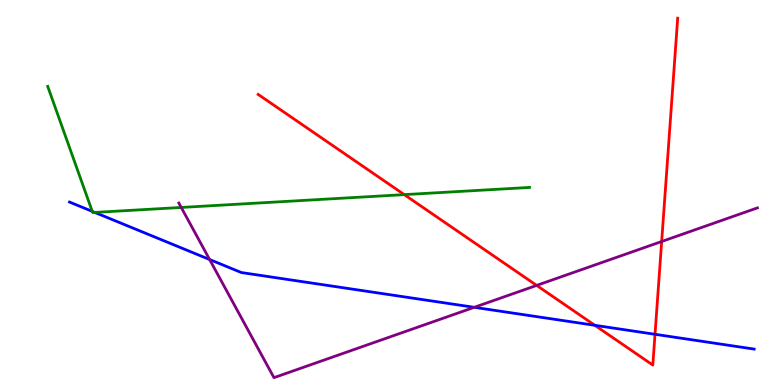[{'lines': ['blue', 'red'], 'intersections': [{'x': 7.68, 'y': 1.55}, {'x': 8.45, 'y': 1.32}]}, {'lines': ['green', 'red'], 'intersections': [{'x': 5.22, 'y': 4.94}]}, {'lines': ['purple', 'red'], 'intersections': [{'x': 6.92, 'y': 2.59}, {'x': 8.54, 'y': 3.73}]}, {'lines': ['blue', 'green'], 'intersections': [{'x': 1.19, 'y': 4.51}, {'x': 1.22, 'y': 4.48}]}, {'lines': ['blue', 'purple'], 'intersections': [{'x': 2.7, 'y': 3.26}, {'x': 6.12, 'y': 2.02}]}, {'lines': ['green', 'purple'], 'intersections': [{'x': 2.34, 'y': 4.61}]}]